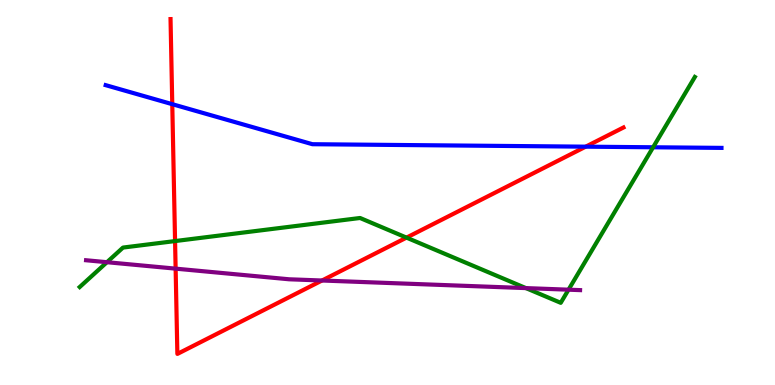[{'lines': ['blue', 'red'], 'intersections': [{'x': 2.22, 'y': 7.29}, {'x': 7.56, 'y': 6.19}]}, {'lines': ['green', 'red'], 'intersections': [{'x': 2.26, 'y': 3.74}, {'x': 5.25, 'y': 3.83}]}, {'lines': ['purple', 'red'], 'intersections': [{'x': 2.27, 'y': 3.02}, {'x': 4.15, 'y': 2.71}]}, {'lines': ['blue', 'green'], 'intersections': [{'x': 8.43, 'y': 6.17}]}, {'lines': ['blue', 'purple'], 'intersections': []}, {'lines': ['green', 'purple'], 'intersections': [{'x': 1.38, 'y': 3.19}, {'x': 6.79, 'y': 2.52}, {'x': 7.34, 'y': 2.48}]}]